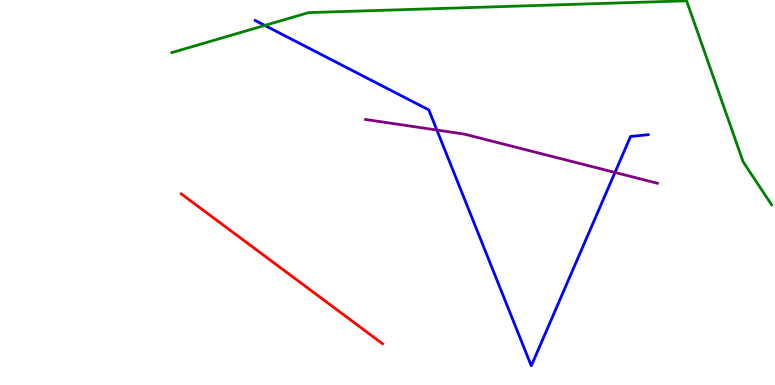[{'lines': ['blue', 'red'], 'intersections': []}, {'lines': ['green', 'red'], 'intersections': []}, {'lines': ['purple', 'red'], 'intersections': []}, {'lines': ['blue', 'green'], 'intersections': [{'x': 3.42, 'y': 9.34}]}, {'lines': ['blue', 'purple'], 'intersections': [{'x': 5.64, 'y': 6.62}, {'x': 7.94, 'y': 5.52}]}, {'lines': ['green', 'purple'], 'intersections': []}]